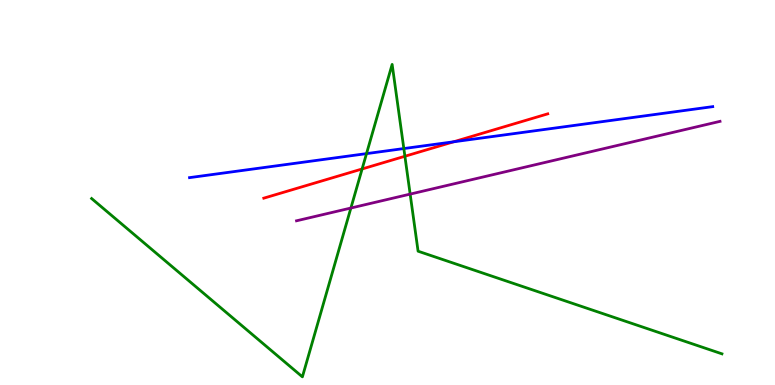[{'lines': ['blue', 'red'], 'intersections': [{'x': 5.85, 'y': 6.32}]}, {'lines': ['green', 'red'], 'intersections': [{'x': 4.67, 'y': 5.61}, {'x': 5.22, 'y': 5.94}]}, {'lines': ['purple', 'red'], 'intersections': []}, {'lines': ['blue', 'green'], 'intersections': [{'x': 4.73, 'y': 6.01}, {'x': 5.21, 'y': 6.14}]}, {'lines': ['blue', 'purple'], 'intersections': []}, {'lines': ['green', 'purple'], 'intersections': [{'x': 4.53, 'y': 4.6}, {'x': 5.29, 'y': 4.96}]}]